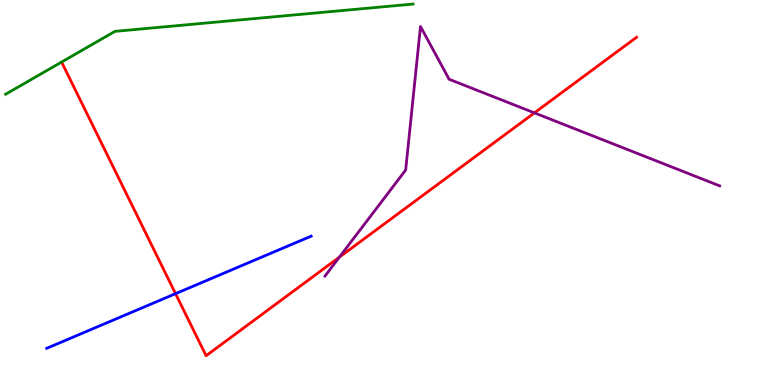[{'lines': ['blue', 'red'], 'intersections': [{'x': 2.27, 'y': 2.37}]}, {'lines': ['green', 'red'], 'intersections': []}, {'lines': ['purple', 'red'], 'intersections': [{'x': 4.38, 'y': 3.32}, {'x': 6.9, 'y': 7.07}]}, {'lines': ['blue', 'green'], 'intersections': []}, {'lines': ['blue', 'purple'], 'intersections': []}, {'lines': ['green', 'purple'], 'intersections': []}]